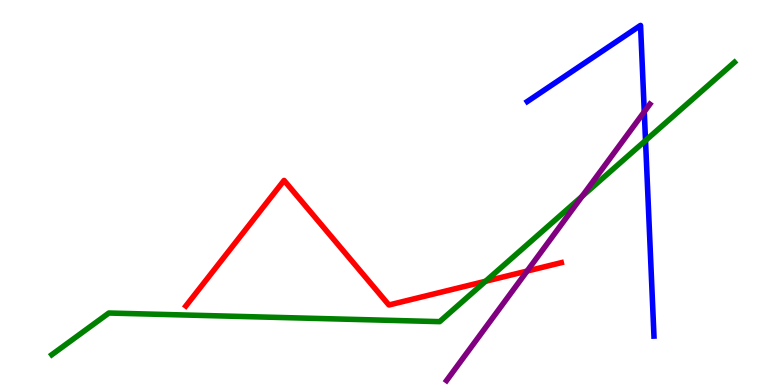[{'lines': ['blue', 'red'], 'intersections': []}, {'lines': ['green', 'red'], 'intersections': [{'x': 6.26, 'y': 2.69}]}, {'lines': ['purple', 'red'], 'intersections': [{'x': 6.8, 'y': 2.96}]}, {'lines': ['blue', 'green'], 'intersections': [{'x': 8.33, 'y': 6.35}]}, {'lines': ['blue', 'purple'], 'intersections': [{'x': 8.31, 'y': 7.1}]}, {'lines': ['green', 'purple'], 'intersections': [{'x': 7.51, 'y': 4.9}]}]